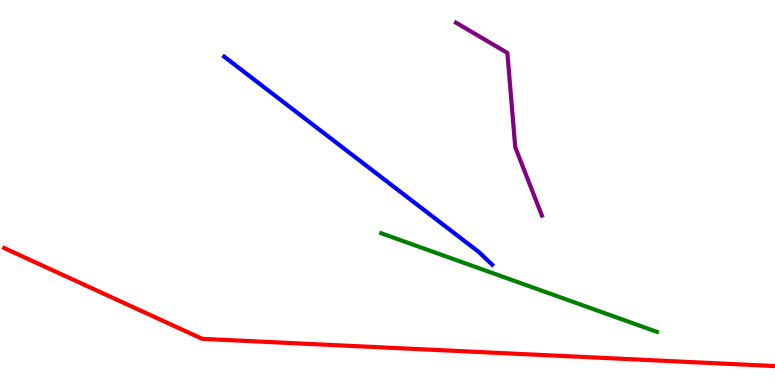[{'lines': ['blue', 'red'], 'intersections': []}, {'lines': ['green', 'red'], 'intersections': []}, {'lines': ['purple', 'red'], 'intersections': []}, {'lines': ['blue', 'green'], 'intersections': []}, {'lines': ['blue', 'purple'], 'intersections': []}, {'lines': ['green', 'purple'], 'intersections': []}]